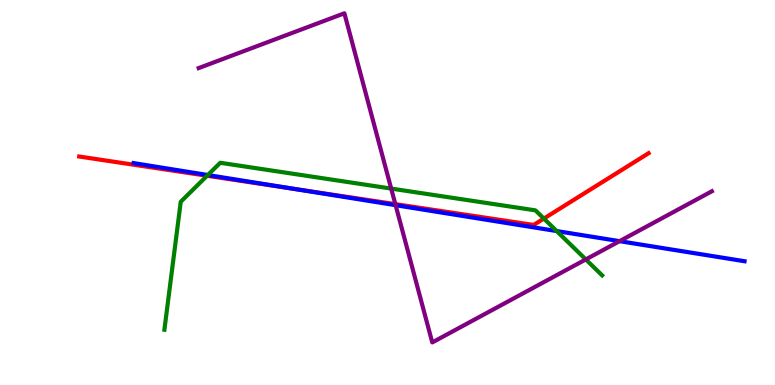[{'lines': ['blue', 'red'], 'intersections': [{'x': 3.79, 'y': 5.09}]}, {'lines': ['green', 'red'], 'intersections': [{'x': 2.67, 'y': 5.43}, {'x': 7.02, 'y': 4.32}]}, {'lines': ['purple', 'red'], 'intersections': [{'x': 5.1, 'y': 4.7}]}, {'lines': ['blue', 'green'], 'intersections': [{'x': 2.68, 'y': 5.45}, {'x': 7.18, 'y': 4.0}]}, {'lines': ['blue', 'purple'], 'intersections': [{'x': 5.1, 'y': 4.67}, {'x': 7.99, 'y': 3.74}]}, {'lines': ['green', 'purple'], 'intersections': [{'x': 5.05, 'y': 5.1}, {'x': 7.56, 'y': 3.26}]}]